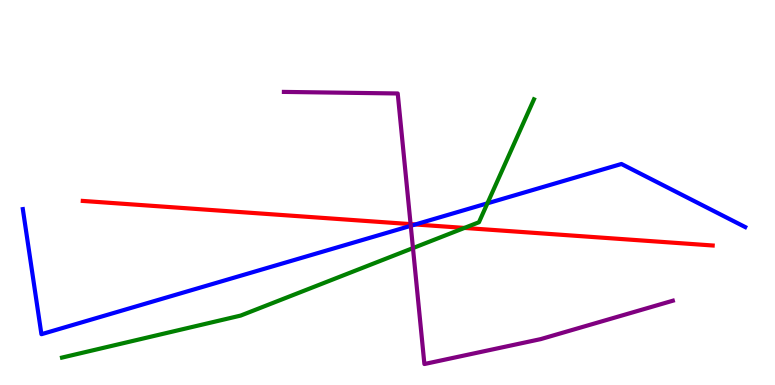[{'lines': ['blue', 'red'], 'intersections': [{'x': 5.36, 'y': 4.17}]}, {'lines': ['green', 'red'], 'intersections': [{'x': 5.99, 'y': 4.08}]}, {'lines': ['purple', 'red'], 'intersections': [{'x': 5.3, 'y': 4.18}]}, {'lines': ['blue', 'green'], 'intersections': [{'x': 6.29, 'y': 4.72}]}, {'lines': ['blue', 'purple'], 'intersections': [{'x': 5.3, 'y': 4.13}]}, {'lines': ['green', 'purple'], 'intersections': [{'x': 5.33, 'y': 3.56}]}]